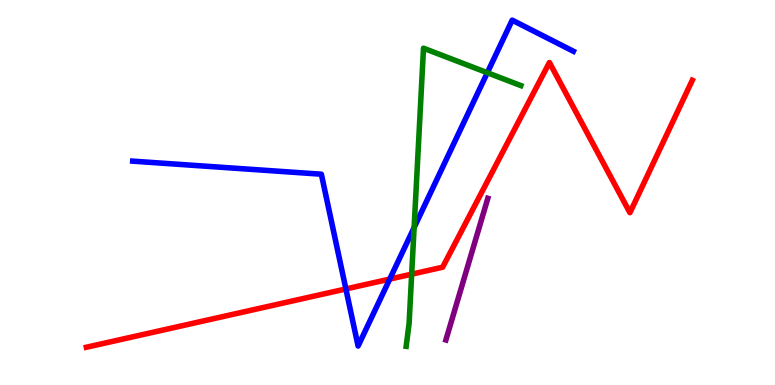[{'lines': ['blue', 'red'], 'intersections': [{'x': 4.46, 'y': 2.49}, {'x': 5.03, 'y': 2.75}]}, {'lines': ['green', 'red'], 'intersections': [{'x': 5.31, 'y': 2.88}]}, {'lines': ['purple', 'red'], 'intersections': []}, {'lines': ['blue', 'green'], 'intersections': [{'x': 5.34, 'y': 4.09}, {'x': 6.29, 'y': 8.11}]}, {'lines': ['blue', 'purple'], 'intersections': []}, {'lines': ['green', 'purple'], 'intersections': []}]